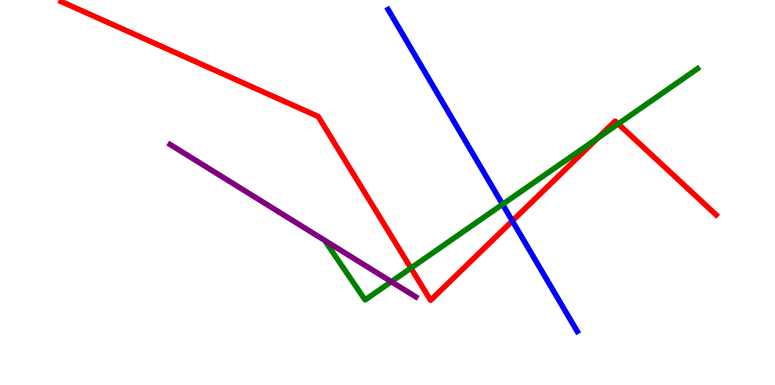[{'lines': ['blue', 'red'], 'intersections': [{'x': 6.61, 'y': 4.26}]}, {'lines': ['green', 'red'], 'intersections': [{'x': 5.3, 'y': 3.04}, {'x': 7.71, 'y': 6.41}, {'x': 7.98, 'y': 6.78}]}, {'lines': ['purple', 'red'], 'intersections': []}, {'lines': ['blue', 'green'], 'intersections': [{'x': 6.48, 'y': 4.69}]}, {'lines': ['blue', 'purple'], 'intersections': []}, {'lines': ['green', 'purple'], 'intersections': [{'x': 5.05, 'y': 2.68}]}]